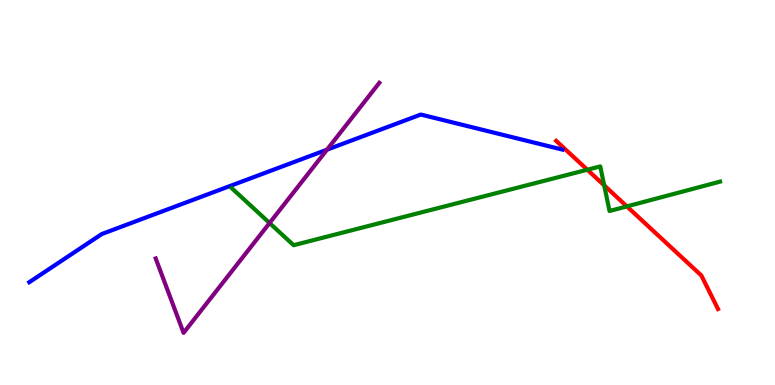[{'lines': ['blue', 'red'], 'intersections': []}, {'lines': ['green', 'red'], 'intersections': [{'x': 7.58, 'y': 5.59}, {'x': 7.8, 'y': 5.19}, {'x': 8.09, 'y': 4.64}]}, {'lines': ['purple', 'red'], 'intersections': []}, {'lines': ['blue', 'green'], 'intersections': []}, {'lines': ['blue', 'purple'], 'intersections': [{'x': 4.22, 'y': 6.11}]}, {'lines': ['green', 'purple'], 'intersections': [{'x': 3.48, 'y': 4.21}]}]